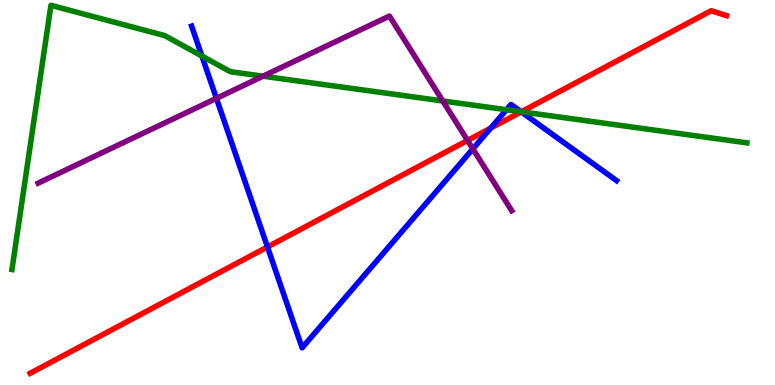[{'lines': ['blue', 'red'], 'intersections': [{'x': 3.45, 'y': 3.59}, {'x': 6.33, 'y': 6.67}, {'x': 6.73, 'y': 7.09}]}, {'lines': ['green', 'red'], 'intersections': [{'x': 6.73, 'y': 7.1}]}, {'lines': ['purple', 'red'], 'intersections': [{'x': 6.03, 'y': 6.35}]}, {'lines': ['blue', 'green'], 'intersections': [{'x': 2.61, 'y': 8.54}, {'x': 6.54, 'y': 7.15}, {'x': 6.72, 'y': 7.1}]}, {'lines': ['blue', 'purple'], 'intersections': [{'x': 2.79, 'y': 7.45}, {'x': 6.1, 'y': 6.13}]}, {'lines': ['green', 'purple'], 'intersections': [{'x': 3.39, 'y': 8.02}, {'x': 5.71, 'y': 7.38}]}]